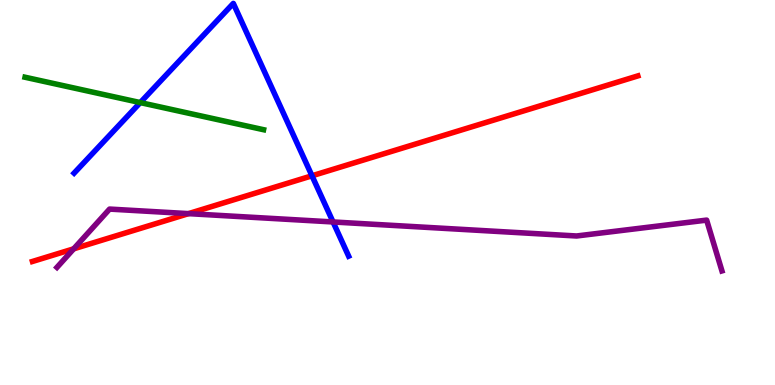[{'lines': ['blue', 'red'], 'intersections': [{'x': 4.03, 'y': 5.43}]}, {'lines': ['green', 'red'], 'intersections': []}, {'lines': ['purple', 'red'], 'intersections': [{'x': 0.951, 'y': 3.54}, {'x': 2.43, 'y': 4.45}]}, {'lines': ['blue', 'green'], 'intersections': [{'x': 1.81, 'y': 7.34}]}, {'lines': ['blue', 'purple'], 'intersections': [{'x': 4.3, 'y': 4.23}]}, {'lines': ['green', 'purple'], 'intersections': []}]